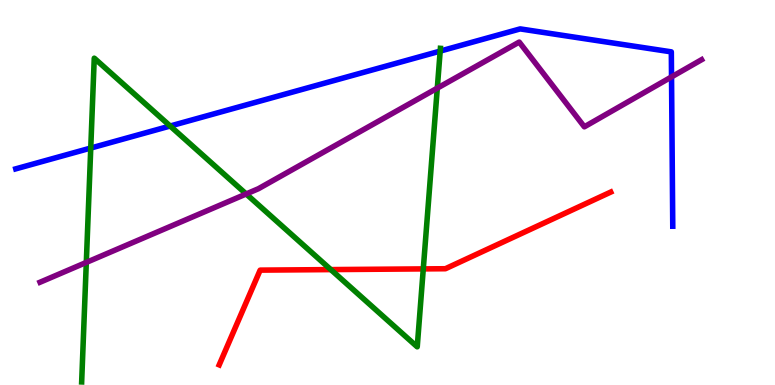[{'lines': ['blue', 'red'], 'intersections': []}, {'lines': ['green', 'red'], 'intersections': [{'x': 4.27, 'y': 3.0}, {'x': 5.46, 'y': 3.02}]}, {'lines': ['purple', 'red'], 'intersections': []}, {'lines': ['blue', 'green'], 'intersections': [{'x': 1.17, 'y': 6.15}, {'x': 2.2, 'y': 6.73}, {'x': 5.68, 'y': 8.67}]}, {'lines': ['blue', 'purple'], 'intersections': [{'x': 8.66, 'y': 8.0}]}, {'lines': ['green', 'purple'], 'intersections': [{'x': 1.11, 'y': 3.18}, {'x': 3.18, 'y': 4.96}, {'x': 5.64, 'y': 7.71}]}]